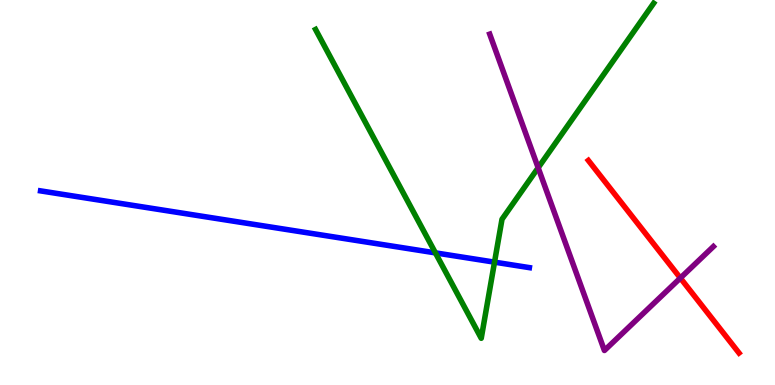[{'lines': ['blue', 'red'], 'intersections': []}, {'lines': ['green', 'red'], 'intersections': []}, {'lines': ['purple', 'red'], 'intersections': [{'x': 8.78, 'y': 2.78}]}, {'lines': ['blue', 'green'], 'intersections': [{'x': 5.62, 'y': 3.43}, {'x': 6.38, 'y': 3.19}]}, {'lines': ['blue', 'purple'], 'intersections': []}, {'lines': ['green', 'purple'], 'intersections': [{'x': 6.94, 'y': 5.64}]}]